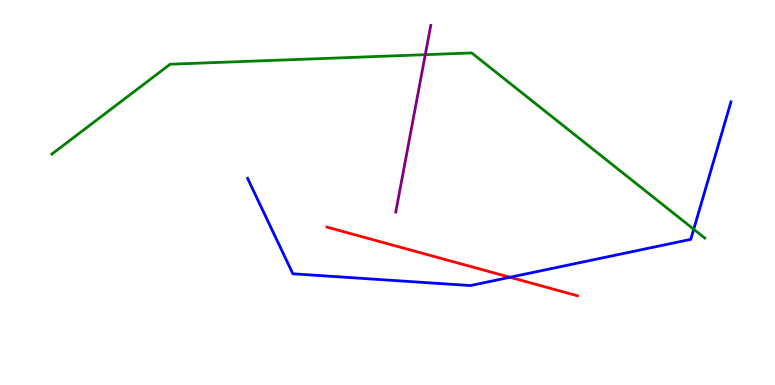[{'lines': ['blue', 'red'], 'intersections': [{'x': 6.58, 'y': 2.8}]}, {'lines': ['green', 'red'], 'intersections': []}, {'lines': ['purple', 'red'], 'intersections': []}, {'lines': ['blue', 'green'], 'intersections': [{'x': 8.95, 'y': 4.05}]}, {'lines': ['blue', 'purple'], 'intersections': []}, {'lines': ['green', 'purple'], 'intersections': [{'x': 5.49, 'y': 8.58}]}]